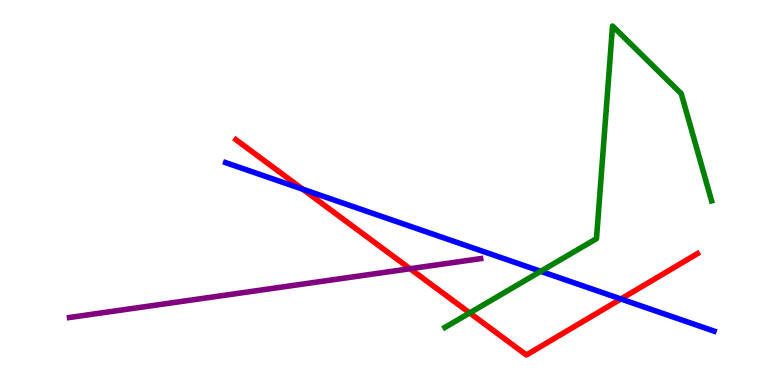[{'lines': ['blue', 'red'], 'intersections': [{'x': 3.91, 'y': 5.09}, {'x': 8.01, 'y': 2.23}]}, {'lines': ['green', 'red'], 'intersections': [{'x': 6.06, 'y': 1.87}]}, {'lines': ['purple', 'red'], 'intersections': [{'x': 5.29, 'y': 3.02}]}, {'lines': ['blue', 'green'], 'intersections': [{'x': 6.98, 'y': 2.95}]}, {'lines': ['blue', 'purple'], 'intersections': []}, {'lines': ['green', 'purple'], 'intersections': []}]